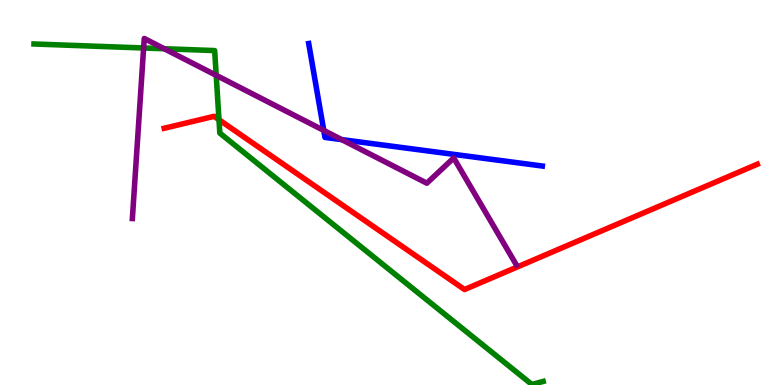[{'lines': ['blue', 'red'], 'intersections': []}, {'lines': ['green', 'red'], 'intersections': [{'x': 2.83, 'y': 6.89}]}, {'lines': ['purple', 'red'], 'intersections': []}, {'lines': ['blue', 'green'], 'intersections': []}, {'lines': ['blue', 'purple'], 'intersections': [{'x': 4.18, 'y': 6.61}, {'x': 4.41, 'y': 6.37}]}, {'lines': ['green', 'purple'], 'intersections': [{'x': 1.85, 'y': 8.75}, {'x': 2.12, 'y': 8.73}, {'x': 2.79, 'y': 8.04}]}]